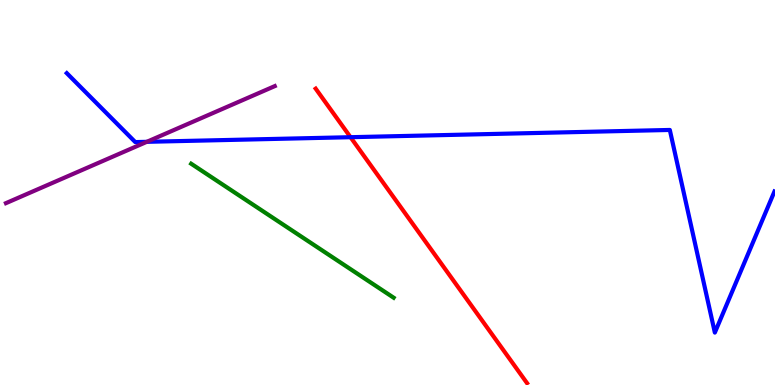[{'lines': ['blue', 'red'], 'intersections': [{'x': 4.52, 'y': 6.44}]}, {'lines': ['green', 'red'], 'intersections': []}, {'lines': ['purple', 'red'], 'intersections': []}, {'lines': ['blue', 'green'], 'intersections': []}, {'lines': ['blue', 'purple'], 'intersections': [{'x': 1.89, 'y': 6.32}]}, {'lines': ['green', 'purple'], 'intersections': []}]